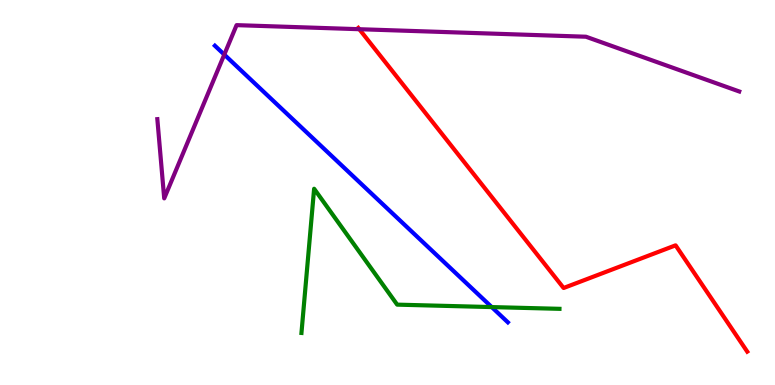[{'lines': ['blue', 'red'], 'intersections': []}, {'lines': ['green', 'red'], 'intersections': []}, {'lines': ['purple', 'red'], 'intersections': [{'x': 4.64, 'y': 9.24}]}, {'lines': ['blue', 'green'], 'intersections': [{'x': 6.34, 'y': 2.02}]}, {'lines': ['blue', 'purple'], 'intersections': [{'x': 2.89, 'y': 8.58}]}, {'lines': ['green', 'purple'], 'intersections': []}]